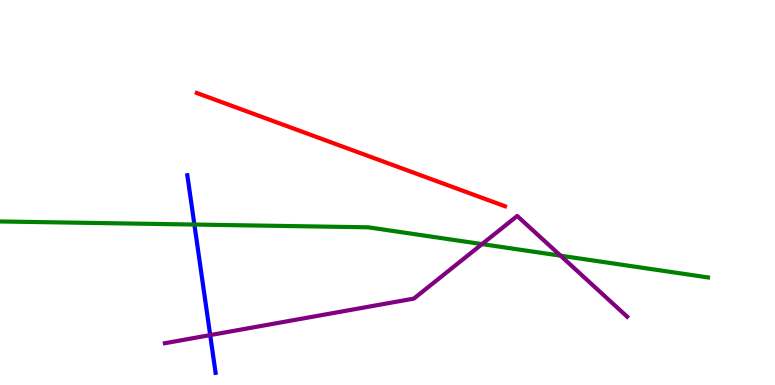[{'lines': ['blue', 'red'], 'intersections': []}, {'lines': ['green', 'red'], 'intersections': []}, {'lines': ['purple', 'red'], 'intersections': []}, {'lines': ['blue', 'green'], 'intersections': [{'x': 2.51, 'y': 4.17}]}, {'lines': ['blue', 'purple'], 'intersections': [{'x': 2.71, 'y': 1.3}]}, {'lines': ['green', 'purple'], 'intersections': [{'x': 6.22, 'y': 3.66}, {'x': 7.23, 'y': 3.36}]}]